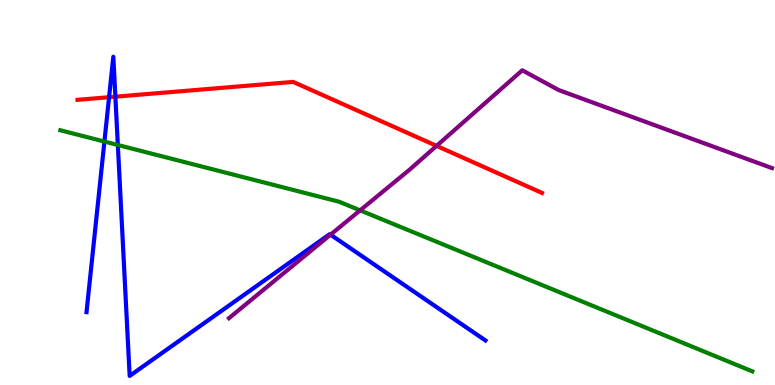[{'lines': ['blue', 'red'], 'intersections': [{'x': 1.41, 'y': 7.48}, {'x': 1.49, 'y': 7.49}]}, {'lines': ['green', 'red'], 'intersections': []}, {'lines': ['purple', 'red'], 'intersections': [{'x': 5.63, 'y': 6.21}]}, {'lines': ['blue', 'green'], 'intersections': [{'x': 1.35, 'y': 6.32}, {'x': 1.52, 'y': 6.23}]}, {'lines': ['blue', 'purple'], 'intersections': [{'x': 4.26, 'y': 3.9}]}, {'lines': ['green', 'purple'], 'intersections': [{'x': 4.65, 'y': 4.54}]}]